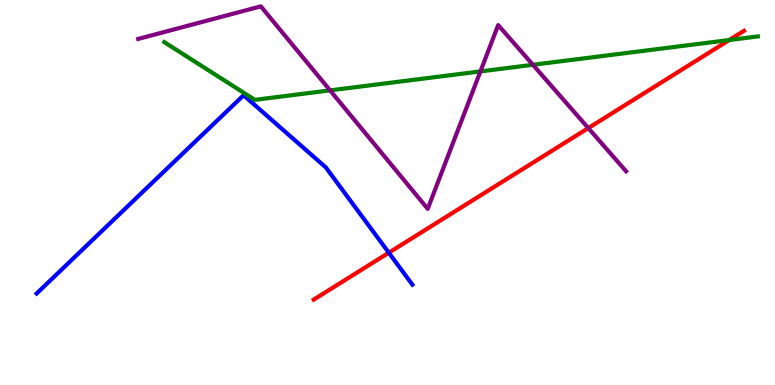[{'lines': ['blue', 'red'], 'intersections': [{'x': 5.02, 'y': 3.44}]}, {'lines': ['green', 'red'], 'intersections': [{'x': 9.41, 'y': 8.96}]}, {'lines': ['purple', 'red'], 'intersections': [{'x': 7.59, 'y': 6.67}]}, {'lines': ['blue', 'green'], 'intersections': []}, {'lines': ['blue', 'purple'], 'intersections': []}, {'lines': ['green', 'purple'], 'intersections': [{'x': 4.26, 'y': 7.65}, {'x': 6.2, 'y': 8.15}, {'x': 6.88, 'y': 8.32}]}]